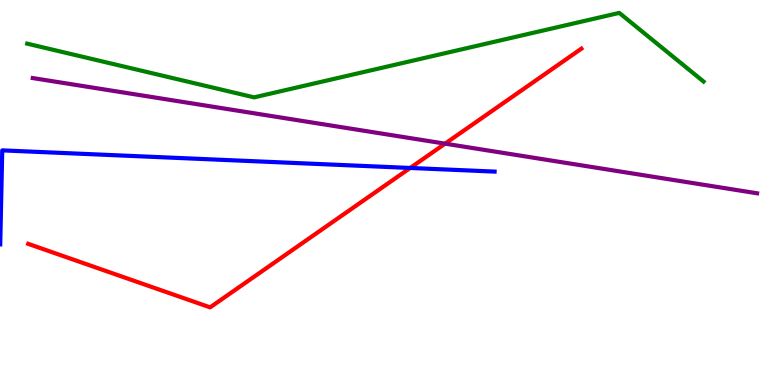[{'lines': ['blue', 'red'], 'intersections': [{'x': 5.29, 'y': 5.64}]}, {'lines': ['green', 'red'], 'intersections': []}, {'lines': ['purple', 'red'], 'intersections': [{'x': 5.74, 'y': 6.27}]}, {'lines': ['blue', 'green'], 'intersections': []}, {'lines': ['blue', 'purple'], 'intersections': []}, {'lines': ['green', 'purple'], 'intersections': []}]